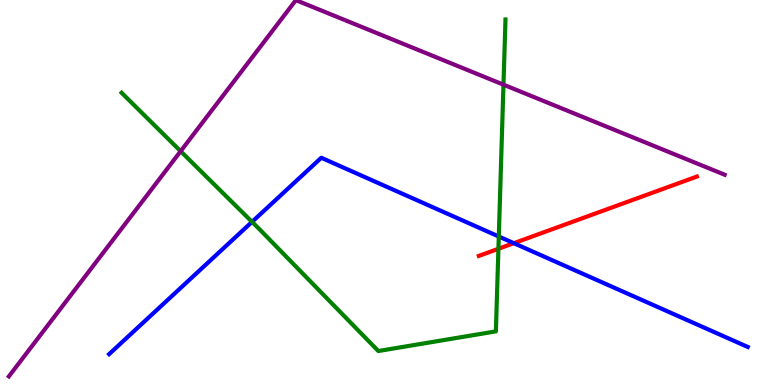[{'lines': ['blue', 'red'], 'intersections': [{'x': 6.63, 'y': 3.68}]}, {'lines': ['green', 'red'], 'intersections': [{'x': 6.43, 'y': 3.54}]}, {'lines': ['purple', 'red'], 'intersections': []}, {'lines': ['blue', 'green'], 'intersections': [{'x': 3.25, 'y': 4.24}, {'x': 6.44, 'y': 3.86}]}, {'lines': ['blue', 'purple'], 'intersections': []}, {'lines': ['green', 'purple'], 'intersections': [{'x': 2.33, 'y': 6.07}, {'x': 6.5, 'y': 7.8}]}]